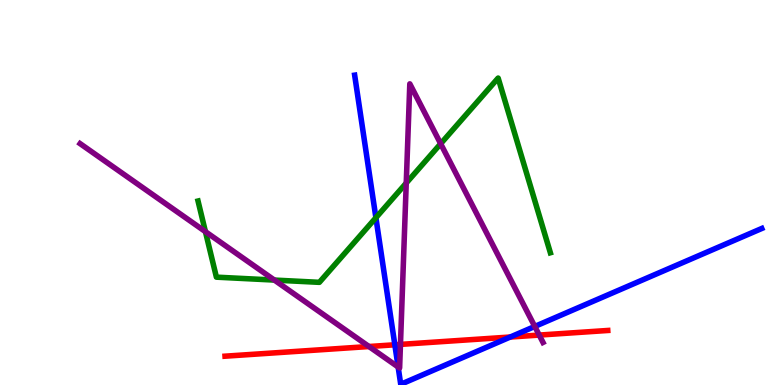[{'lines': ['blue', 'red'], 'intersections': [{'x': 5.09, 'y': 1.04}, {'x': 6.58, 'y': 1.25}]}, {'lines': ['green', 'red'], 'intersections': []}, {'lines': ['purple', 'red'], 'intersections': [{'x': 4.76, 'y': 1.0}, {'x': 5.17, 'y': 1.05}, {'x': 6.96, 'y': 1.3}]}, {'lines': ['blue', 'green'], 'intersections': [{'x': 4.85, 'y': 4.34}]}, {'lines': ['blue', 'purple'], 'intersections': [{'x': 5.14, 'y': 0.468}, {'x': 6.9, 'y': 1.52}]}, {'lines': ['green', 'purple'], 'intersections': [{'x': 2.65, 'y': 3.98}, {'x': 3.54, 'y': 2.73}, {'x': 5.24, 'y': 5.25}, {'x': 5.69, 'y': 6.27}]}]